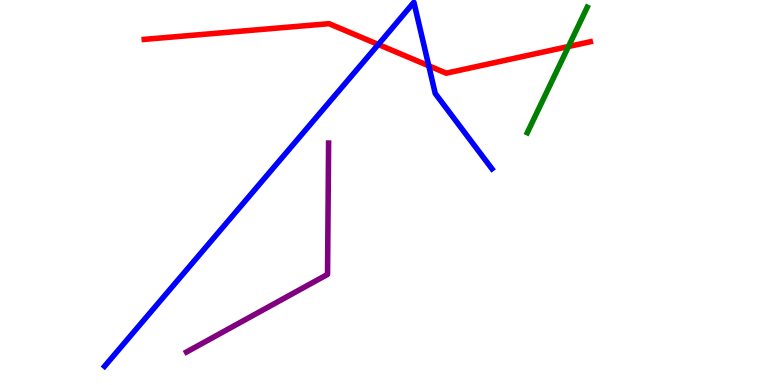[{'lines': ['blue', 'red'], 'intersections': [{'x': 4.88, 'y': 8.84}, {'x': 5.53, 'y': 8.29}]}, {'lines': ['green', 'red'], 'intersections': [{'x': 7.34, 'y': 8.79}]}, {'lines': ['purple', 'red'], 'intersections': []}, {'lines': ['blue', 'green'], 'intersections': []}, {'lines': ['blue', 'purple'], 'intersections': []}, {'lines': ['green', 'purple'], 'intersections': []}]